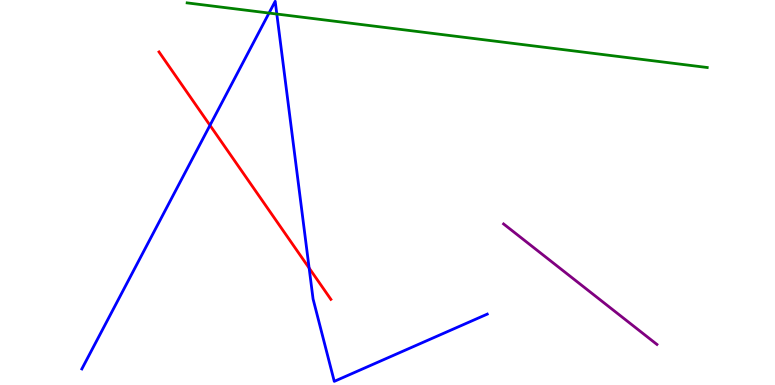[{'lines': ['blue', 'red'], 'intersections': [{'x': 2.71, 'y': 6.75}, {'x': 3.99, 'y': 3.04}]}, {'lines': ['green', 'red'], 'intersections': []}, {'lines': ['purple', 'red'], 'intersections': []}, {'lines': ['blue', 'green'], 'intersections': [{'x': 3.47, 'y': 9.66}, {'x': 3.57, 'y': 9.64}]}, {'lines': ['blue', 'purple'], 'intersections': []}, {'lines': ['green', 'purple'], 'intersections': []}]